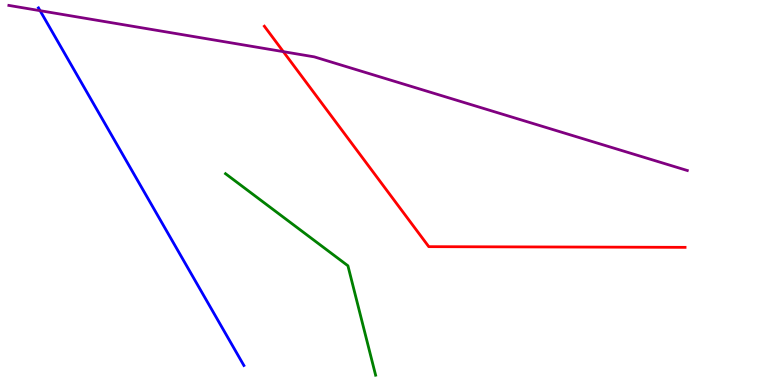[{'lines': ['blue', 'red'], 'intersections': []}, {'lines': ['green', 'red'], 'intersections': []}, {'lines': ['purple', 'red'], 'intersections': [{'x': 3.66, 'y': 8.66}]}, {'lines': ['blue', 'green'], 'intersections': []}, {'lines': ['blue', 'purple'], 'intersections': [{'x': 0.517, 'y': 9.72}]}, {'lines': ['green', 'purple'], 'intersections': []}]